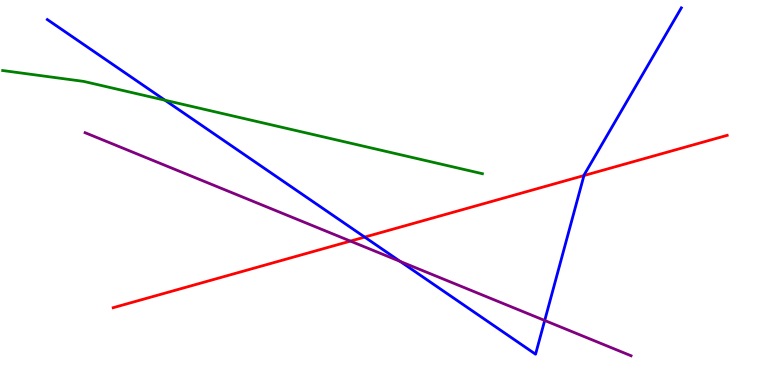[{'lines': ['blue', 'red'], 'intersections': [{'x': 4.71, 'y': 3.84}, {'x': 7.53, 'y': 5.44}]}, {'lines': ['green', 'red'], 'intersections': []}, {'lines': ['purple', 'red'], 'intersections': [{'x': 4.52, 'y': 3.74}]}, {'lines': ['blue', 'green'], 'intersections': [{'x': 2.13, 'y': 7.4}]}, {'lines': ['blue', 'purple'], 'intersections': [{'x': 5.16, 'y': 3.21}, {'x': 7.03, 'y': 1.68}]}, {'lines': ['green', 'purple'], 'intersections': []}]